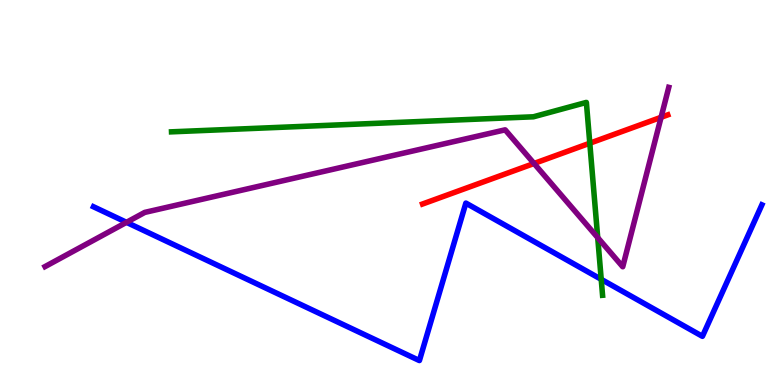[{'lines': ['blue', 'red'], 'intersections': []}, {'lines': ['green', 'red'], 'intersections': [{'x': 7.61, 'y': 6.28}]}, {'lines': ['purple', 'red'], 'intersections': [{'x': 6.89, 'y': 5.75}, {'x': 8.53, 'y': 6.95}]}, {'lines': ['blue', 'green'], 'intersections': [{'x': 7.76, 'y': 2.74}]}, {'lines': ['blue', 'purple'], 'intersections': [{'x': 1.63, 'y': 4.23}]}, {'lines': ['green', 'purple'], 'intersections': [{'x': 7.71, 'y': 3.83}]}]